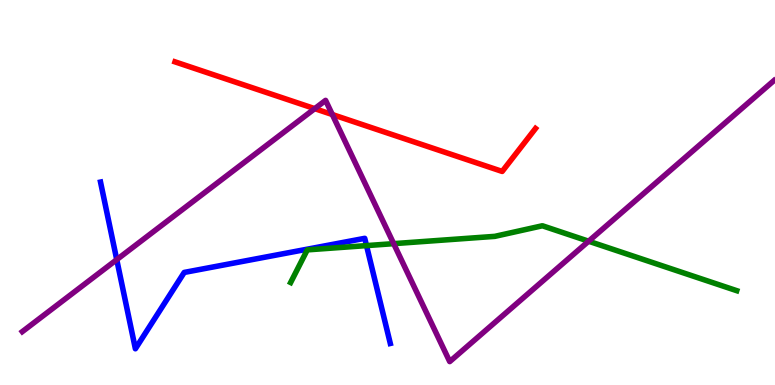[{'lines': ['blue', 'red'], 'intersections': []}, {'lines': ['green', 'red'], 'intersections': []}, {'lines': ['purple', 'red'], 'intersections': [{'x': 4.06, 'y': 7.18}, {'x': 4.29, 'y': 7.03}]}, {'lines': ['blue', 'green'], 'intersections': [{'x': 4.73, 'y': 3.62}]}, {'lines': ['blue', 'purple'], 'intersections': [{'x': 1.51, 'y': 3.26}]}, {'lines': ['green', 'purple'], 'intersections': [{'x': 5.08, 'y': 3.67}, {'x': 7.6, 'y': 3.73}]}]